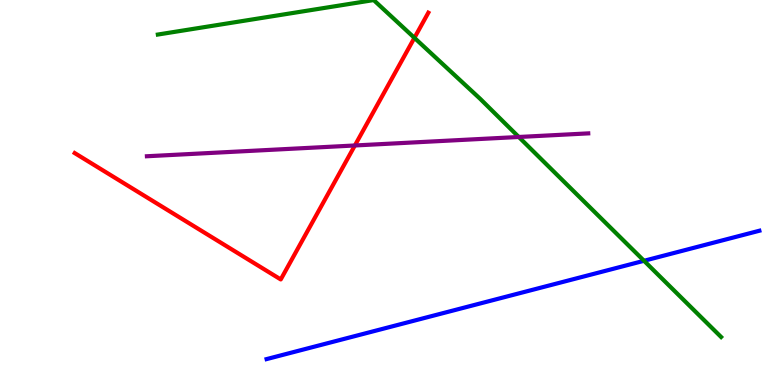[{'lines': ['blue', 'red'], 'intersections': []}, {'lines': ['green', 'red'], 'intersections': [{'x': 5.35, 'y': 9.02}]}, {'lines': ['purple', 'red'], 'intersections': [{'x': 4.58, 'y': 6.22}]}, {'lines': ['blue', 'green'], 'intersections': [{'x': 8.31, 'y': 3.23}]}, {'lines': ['blue', 'purple'], 'intersections': []}, {'lines': ['green', 'purple'], 'intersections': [{'x': 6.69, 'y': 6.44}]}]